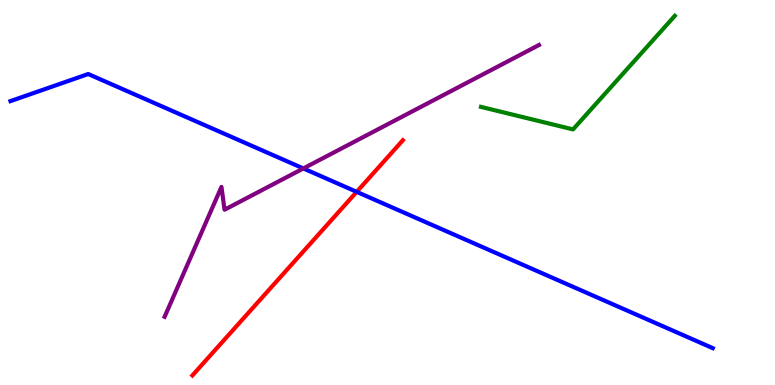[{'lines': ['blue', 'red'], 'intersections': [{'x': 4.6, 'y': 5.02}]}, {'lines': ['green', 'red'], 'intersections': []}, {'lines': ['purple', 'red'], 'intersections': []}, {'lines': ['blue', 'green'], 'intersections': []}, {'lines': ['blue', 'purple'], 'intersections': [{'x': 3.91, 'y': 5.62}]}, {'lines': ['green', 'purple'], 'intersections': []}]